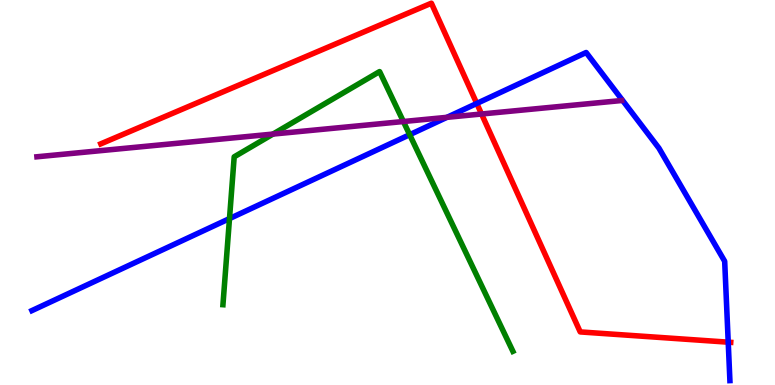[{'lines': ['blue', 'red'], 'intersections': [{'x': 6.15, 'y': 7.31}, {'x': 9.4, 'y': 1.11}]}, {'lines': ['green', 'red'], 'intersections': []}, {'lines': ['purple', 'red'], 'intersections': [{'x': 6.21, 'y': 7.04}]}, {'lines': ['blue', 'green'], 'intersections': [{'x': 2.96, 'y': 4.32}, {'x': 5.29, 'y': 6.5}]}, {'lines': ['blue', 'purple'], 'intersections': [{'x': 5.77, 'y': 6.95}]}, {'lines': ['green', 'purple'], 'intersections': [{'x': 3.52, 'y': 6.52}, {'x': 5.21, 'y': 6.84}]}]